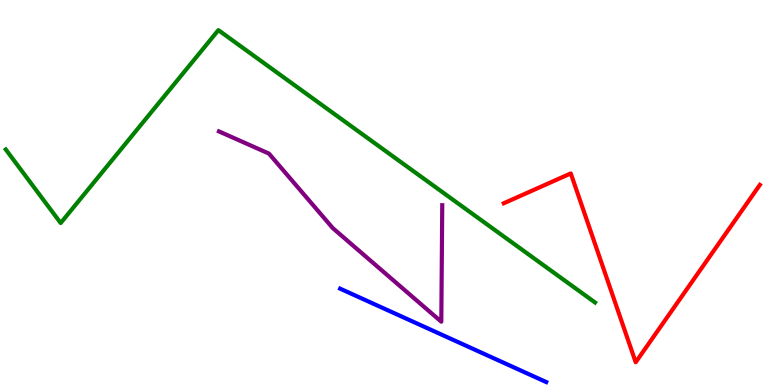[{'lines': ['blue', 'red'], 'intersections': []}, {'lines': ['green', 'red'], 'intersections': []}, {'lines': ['purple', 'red'], 'intersections': []}, {'lines': ['blue', 'green'], 'intersections': []}, {'lines': ['blue', 'purple'], 'intersections': []}, {'lines': ['green', 'purple'], 'intersections': []}]